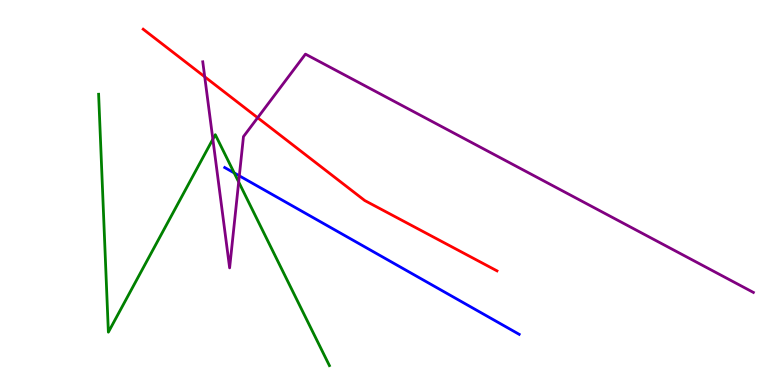[{'lines': ['blue', 'red'], 'intersections': []}, {'lines': ['green', 'red'], 'intersections': []}, {'lines': ['purple', 'red'], 'intersections': [{'x': 2.64, 'y': 8.01}, {'x': 3.32, 'y': 6.94}]}, {'lines': ['blue', 'green'], 'intersections': [{'x': 3.02, 'y': 5.51}]}, {'lines': ['blue', 'purple'], 'intersections': [{'x': 3.09, 'y': 5.43}]}, {'lines': ['green', 'purple'], 'intersections': [{'x': 2.75, 'y': 6.38}, {'x': 3.08, 'y': 5.27}]}]